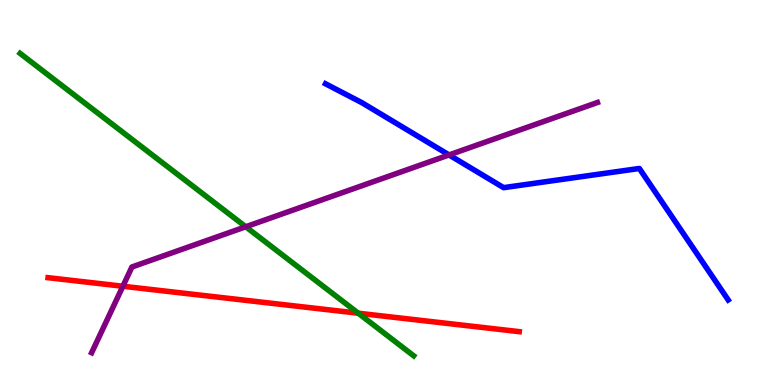[{'lines': ['blue', 'red'], 'intersections': []}, {'lines': ['green', 'red'], 'intersections': [{'x': 4.62, 'y': 1.86}]}, {'lines': ['purple', 'red'], 'intersections': [{'x': 1.59, 'y': 2.56}]}, {'lines': ['blue', 'green'], 'intersections': []}, {'lines': ['blue', 'purple'], 'intersections': [{'x': 5.79, 'y': 5.98}]}, {'lines': ['green', 'purple'], 'intersections': [{'x': 3.17, 'y': 4.11}]}]